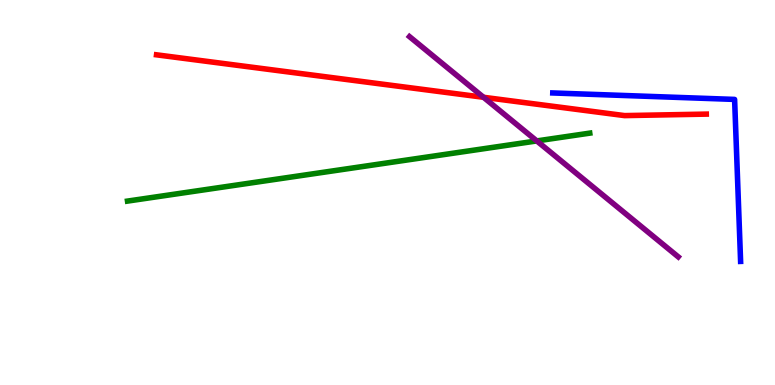[{'lines': ['blue', 'red'], 'intersections': []}, {'lines': ['green', 'red'], 'intersections': []}, {'lines': ['purple', 'red'], 'intersections': [{'x': 6.24, 'y': 7.47}]}, {'lines': ['blue', 'green'], 'intersections': []}, {'lines': ['blue', 'purple'], 'intersections': []}, {'lines': ['green', 'purple'], 'intersections': [{'x': 6.93, 'y': 6.34}]}]